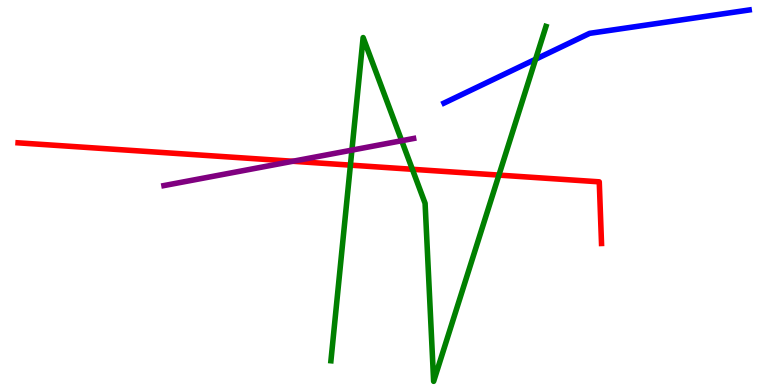[{'lines': ['blue', 'red'], 'intersections': []}, {'lines': ['green', 'red'], 'intersections': [{'x': 4.52, 'y': 5.71}, {'x': 5.32, 'y': 5.6}, {'x': 6.44, 'y': 5.45}]}, {'lines': ['purple', 'red'], 'intersections': [{'x': 3.78, 'y': 5.81}]}, {'lines': ['blue', 'green'], 'intersections': [{'x': 6.91, 'y': 8.46}]}, {'lines': ['blue', 'purple'], 'intersections': []}, {'lines': ['green', 'purple'], 'intersections': [{'x': 4.54, 'y': 6.1}, {'x': 5.18, 'y': 6.34}]}]